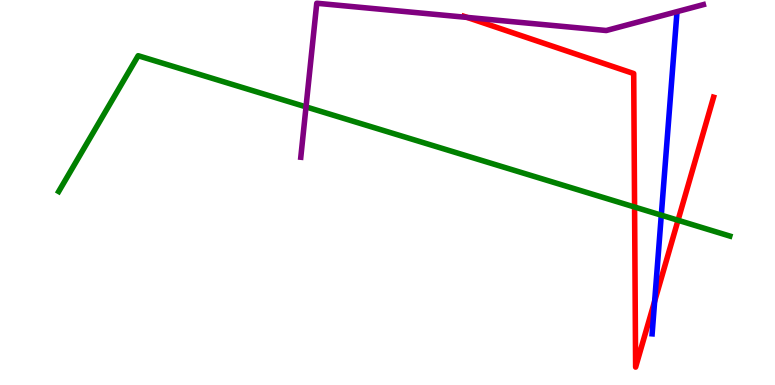[{'lines': ['blue', 'red'], 'intersections': [{'x': 8.45, 'y': 2.18}]}, {'lines': ['green', 'red'], 'intersections': [{'x': 8.19, 'y': 4.62}, {'x': 8.75, 'y': 4.28}]}, {'lines': ['purple', 'red'], 'intersections': [{'x': 6.03, 'y': 9.55}]}, {'lines': ['blue', 'green'], 'intersections': [{'x': 8.53, 'y': 4.41}]}, {'lines': ['blue', 'purple'], 'intersections': []}, {'lines': ['green', 'purple'], 'intersections': [{'x': 3.95, 'y': 7.22}]}]